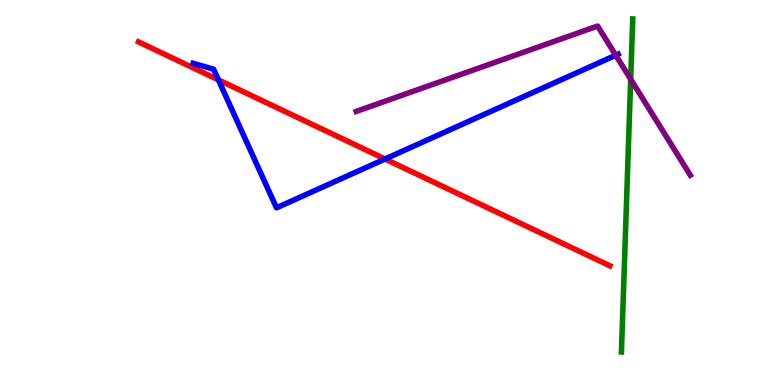[{'lines': ['blue', 'red'], 'intersections': [{'x': 2.82, 'y': 7.93}, {'x': 4.97, 'y': 5.87}]}, {'lines': ['green', 'red'], 'intersections': []}, {'lines': ['purple', 'red'], 'intersections': []}, {'lines': ['blue', 'green'], 'intersections': []}, {'lines': ['blue', 'purple'], 'intersections': [{'x': 7.95, 'y': 8.57}]}, {'lines': ['green', 'purple'], 'intersections': [{'x': 8.14, 'y': 7.94}]}]